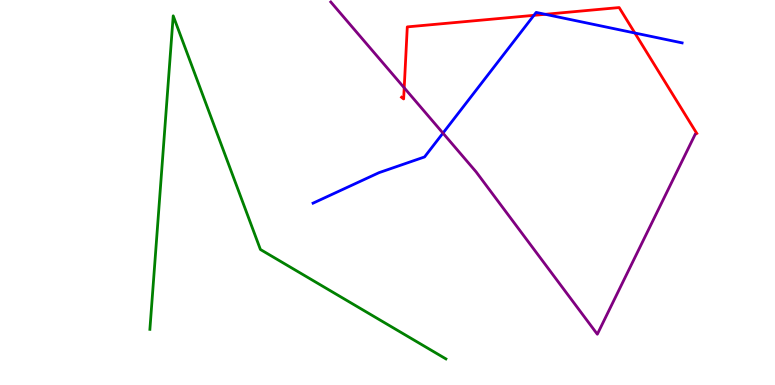[{'lines': ['blue', 'red'], 'intersections': [{'x': 6.89, 'y': 9.6}, {'x': 7.04, 'y': 9.63}, {'x': 8.19, 'y': 9.14}]}, {'lines': ['green', 'red'], 'intersections': []}, {'lines': ['purple', 'red'], 'intersections': [{'x': 5.22, 'y': 7.72}]}, {'lines': ['blue', 'green'], 'intersections': []}, {'lines': ['blue', 'purple'], 'intersections': [{'x': 5.72, 'y': 6.54}]}, {'lines': ['green', 'purple'], 'intersections': []}]